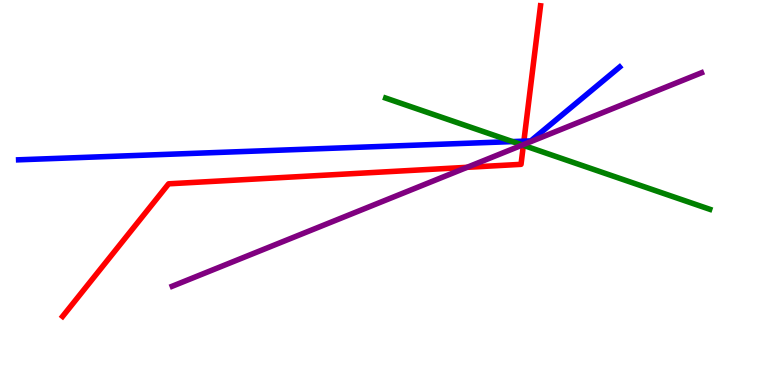[{'lines': ['blue', 'red'], 'intersections': [{'x': 6.76, 'y': 6.33}]}, {'lines': ['green', 'red'], 'intersections': [{'x': 6.75, 'y': 6.23}]}, {'lines': ['purple', 'red'], 'intersections': [{'x': 6.03, 'y': 5.65}, {'x': 6.75, 'y': 6.24}]}, {'lines': ['blue', 'green'], 'intersections': [{'x': 6.61, 'y': 6.32}]}, {'lines': ['blue', 'purple'], 'intersections': []}, {'lines': ['green', 'purple'], 'intersections': [{'x': 6.74, 'y': 6.23}]}]